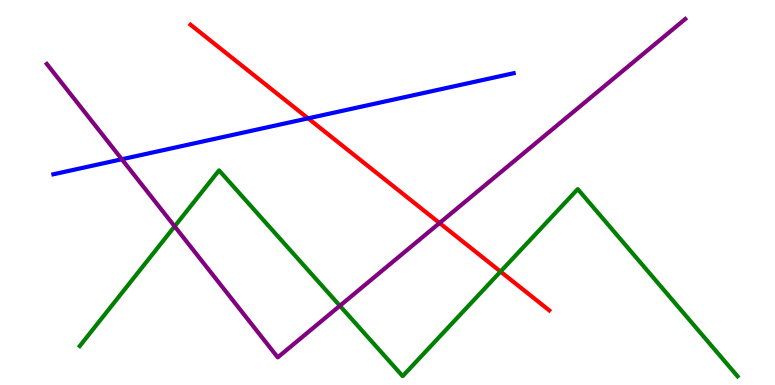[{'lines': ['blue', 'red'], 'intersections': [{'x': 3.98, 'y': 6.93}]}, {'lines': ['green', 'red'], 'intersections': [{'x': 6.46, 'y': 2.95}]}, {'lines': ['purple', 'red'], 'intersections': [{'x': 5.67, 'y': 4.21}]}, {'lines': ['blue', 'green'], 'intersections': []}, {'lines': ['blue', 'purple'], 'intersections': [{'x': 1.57, 'y': 5.86}]}, {'lines': ['green', 'purple'], 'intersections': [{'x': 2.25, 'y': 4.12}, {'x': 4.39, 'y': 2.06}]}]